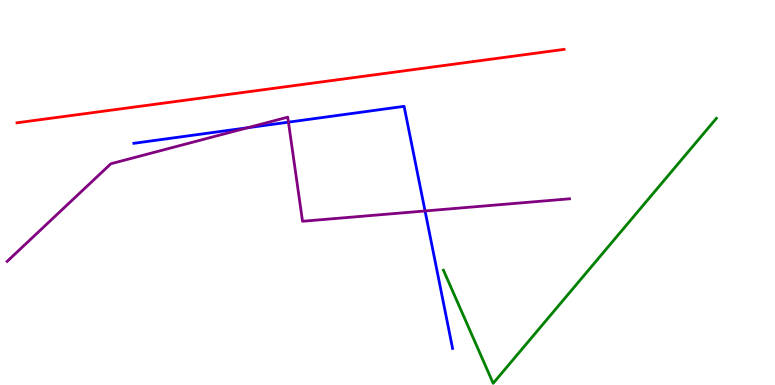[{'lines': ['blue', 'red'], 'intersections': []}, {'lines': ['green', 'red'], 'intersections': []}, {'lines': ['purple', 'red'], 'intersections': []}, {'lines': ['blue', 'green'], 'intersections': []}, {'lines': ['blue', 'purple'], 'intersections': [{'x': 3.19, 'y': 6.68}, {'x': 3.72, 'y': 6.83}, {'x': 5.48, 'y': 4.52}]}, {'lines': ['green', 'purple'], 'intersections': []}]